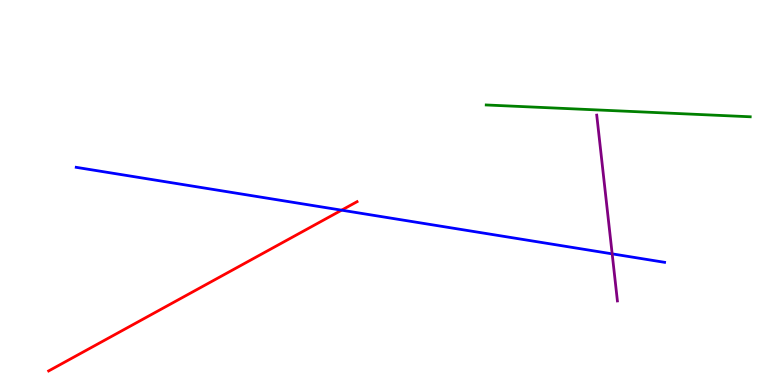[{'lines': ['blue', 'red'], 'intersections': [{'x': 4.41, 'y': 4.54}]}, {'lines': ['green', 'red'], 'intersections': []}, {'lines': ['purple', 'red'], 'intersections': []}, {'lines': ['blue', 'green'], 'intersections': []}, {'lines': ['blue', 'purple'], 'intersections': [{'x': 7.9, 'y': 3.41}]}, {'lines': ['green', 'purple'], 'intersections': []}]